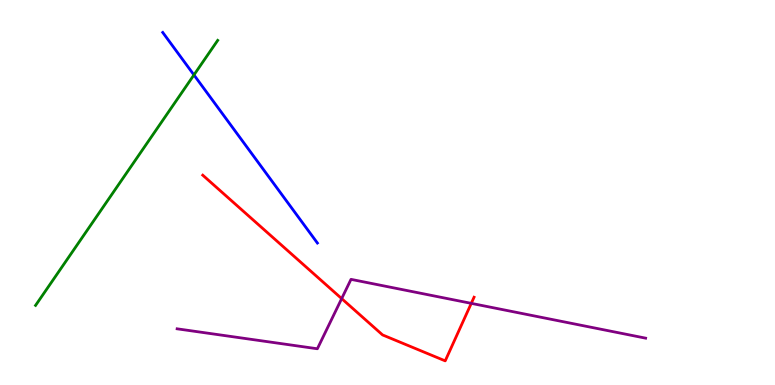[{'lines': ['blue', 'red'], 'intersections': []}, {'lines': ['green', 'red'], 'intersections': []}, {'lines': ['purple', 'red'], 'intersections': [{'x': 4.41, 'y': 2.24}, {'x': 6.08, 'y': 2.12}]}, {'lines': ['blue', 'green'], 'intersections': [{'x': 2.5, 'y': 8.05}]}, {'lines': ['blue', 'purple'], 'intersections': []}, {'lines': ['green', 'purple'], 'intersections': []}]